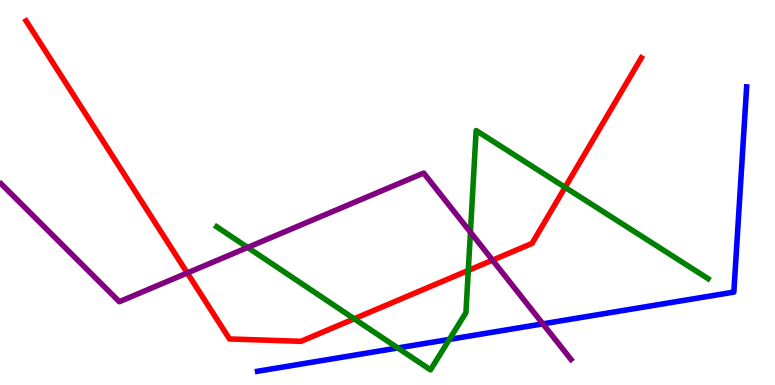[{'lines': ['blue', 'red'], 'intersections': []}, {'lines': ['green', 'red'], 'intersections': [{'x': 4.57, 'y': 1.72}, {'x': 6.04, 'y': 2.98}, {'x': 7.29, 'y': 5.13}]}, {'lines': ['purple', 'red'], 'intersections': [{'x': 2.42, 'y': 2.91}, {'x': 6.36, 'y': 3.24}]}, {'lines': ['blue', 'green'], 'intersections': [{'x': 5.13, 'y': 0.962}, {'x': 5.8, 'y': 1.18}]}, {'lines': ['blue', 'purple'], 'intersections': [{'x': 7.0, 'y': 1.59}]}, {'lines': ['green', 'purple'], 'intersections': [{'x': 3.2, 'y': 3.57}, {'x': 6.07, 'y': 3.97}]}]